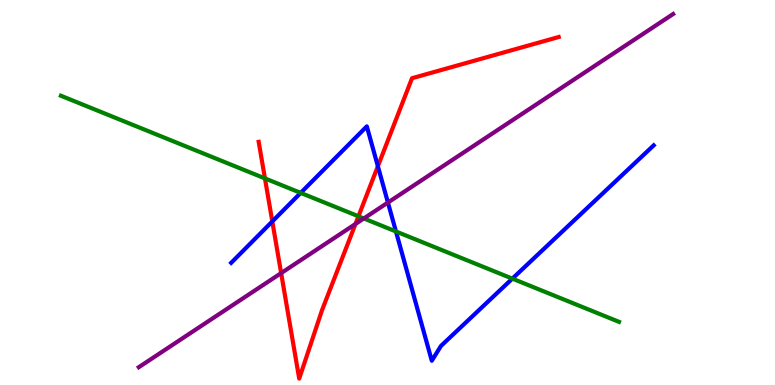[{'lines': ['blue', 'red'], 'intersections': [{'x': 3.51, 'y': 4.25}, {'x': 4.88, 'y': 5.68}]}, {'lines': ['green', 'red'], 'intersections': [{'x': 3.42, 'y': 5.37}, {'x': 4.63, 'y': 4.38}]}, {'lines': ['purple', 'red'], 'intersections': [{'x': 3.63, 'y': 2.91}, {'x': 4.59, 'y': 4.18}]}, {'lines': ['blue', 'green'], 'intersections': [{'x': 3.88, 'y': 4.99}, {'x': 5.11, 'y': 3.99}, {'x': 6.61, 'y': 2.76}]}, {'lines': ['blue', 'purple'], 'intersections': [{'x': 5.01, 'y': 4.74}]}, {'lines': ['green', 'purple'], 'intersections': [{'x': 4.69, 'y': 4.33}]}]